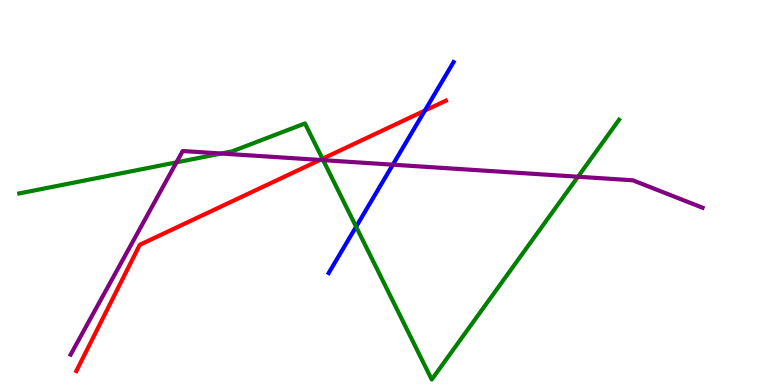[{'lines': ['blue', 'red'], 'intersections': [{'x': 5.48, 'y': 7.13}]}, {'lines': ['green', 'red'], 'intersections': [{'x': 4.16, 'y': 5.88}]}, {'lines': ['purple', 'red'], 'intersections': [{'x': 4.13, 'y': 5.85}]}, {'lines': ['blue', 'green'], 'intersections': [{'x': 4.6, 'y': 4.11}]}, {'lines': ['blue', 'purple'], 'intersections': [{'x': 5.07, 'y': 5.72}]}, {'lines': ['green', 'purple'], 'intersections': [{'x': 2.28, 'y': 5.78}, {'x': 2.85, 'y': 6.01}, {'x': 4.17, 'y': 5.84}, {'x': 7.46, 'y': 5.41}]}]